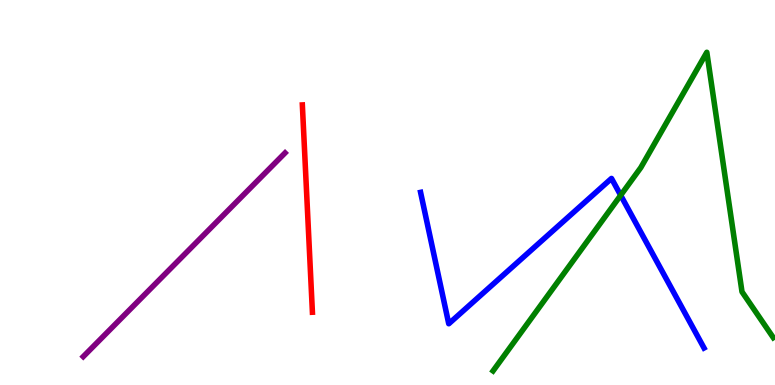[{'lines': ['blue', 'red'], 'intersections': []}, {'lines': ['green', 'red'], 'intersections': []}, {'lines': ['purple', 'red'], 'intersections': []}, {'lines': ['blue', 'green'], 'intersections': [{'x': 8.01, 'y': 4.93}]}, {'lines': ['blue', 'purple'], 'intersections': []}, {'lines': ['green', 'purple'], 'intersections': []}]